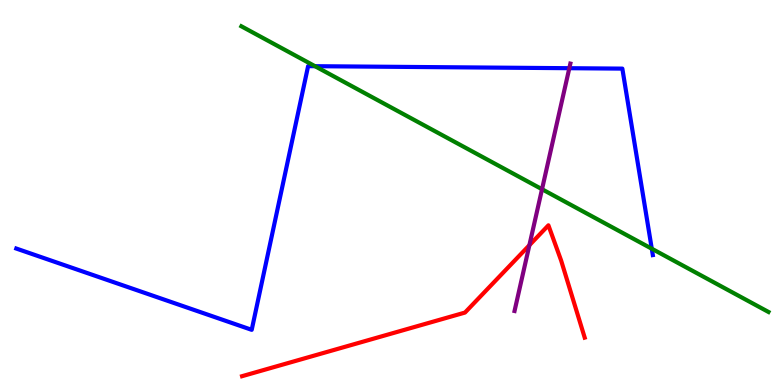[{'lines': ['blue', 'red'], 'intersections': []}, {'lines': ['green', 'red'], 'intersections': []}, {'lines': ['purple', 'red'], 'intersections': [{'x': 6.83, 'y': 3.63}]}, {'lines': ['blue', 'green'], 'intersections': [{'x': 4.06, 'y': 8.28}, {'x': 8.41, 'y': 3.54}]}, {'lines': ['blue', 'purple'], 'intersections': [{'x': 7.35, 'y': 8.23}]}, {'lines': ['green', 'purple'], 'intersections': [{'x': 6.99, 'y': 5.09}]}]